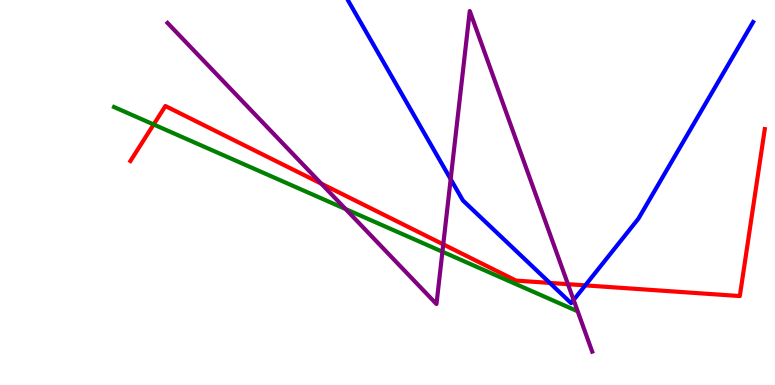[{'lines': ['blue', 'red'], 'intersections': [{'x': 7.09, 'y': 2.65}, {'x': 7.55, 'y': 2.59}]}, {'lines': ['green', 'red'], 'intersections': [{'x': 1.98, 'y': 6.77}]}, {'lines': ['purple', 'red'], 'intersections': [{'x': 4.15, 'y': 5.23}, {'x': 5.72, 'y': 3.65}, {'x': 7.33, 'y': 2.62}]}, {'lines': ['blue', 'green'], 'intersections': []}, {'lines': ['blue', 'purple'], 'intersections': [{'x': 5.82, 'y': 5.35}, {'x': 7.4, 'y': 2.21}]}, {'lines': ['green', 'purple'], 'intersections': [{'x': 4.46, 'y': 4.57}, {'x': 5.71, 'y': 3.46}]}]